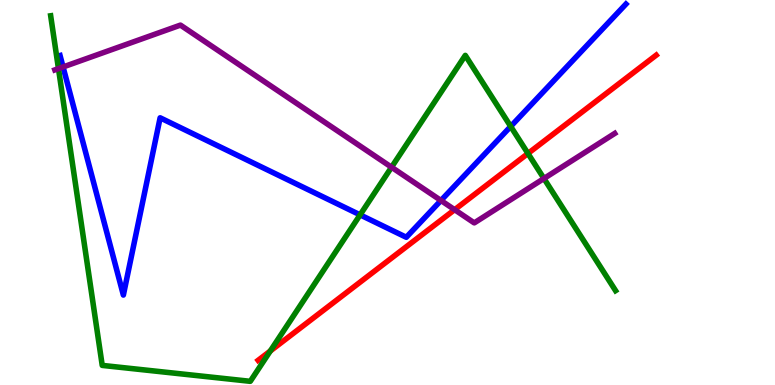[{'lines': ['blue', 'red'], 'intersections': []}, {'lines': ['green', 'red'], 'intersections': [{'x': 3.49, 'y': 0.883}, {'x': 6.81, 'y': 6.01}]}, {'lines': ['purple', 'red'], 'intersections': [{'x': 5.87, 'y': 4.55}]}, {'lines': ['blue', 'green'], 'intersections': [{'x': 4.65, 'y': 4.42}, {'x': 6.59, 'y': 6.72}]}, {'lines': ['blue', 'purple'], 'intersections': [{'x': 0.814, 'y': 8.26}, {'x': 5.69, 'y': 4.79}]}, {'lines': ['green', 'purple'], 'intersections': [{'x': 0.754, 'y': 8.22}, {'x': 5.05, 'y': 5.66}, {'x': 7.02, 'y': 5.36}]}]